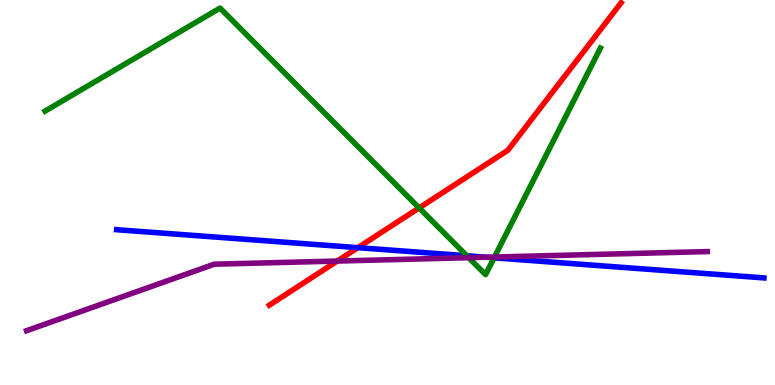[{'lines': ['blue', 'red'], 'intersections': [{'x': 4.62, 'y': 3.57}]}, {'lines': ['green', 'red'], 'intersections': [{'x': 5.41, 'y': 4.6}]}, {'lines': ['purple', 'red'], 'intersections': [{'x': 4.35, 'y': 3.22}]}, {'lines': ['blue', 'green'], 'intersections': [{'x': 6.02, 'y': 3.36}, {'x': 6.38, 'y': 3.3}]}, {'lines': ['blue', 'purple'], 'intersections': [{'x': 6.28, 'y': 3.32}]}, {'lines': ['green', 'purple'], 'intersections': [{'x': 6.05, 'y': 3.31}, {'x': 6.38, 'y': 3.32}]}]